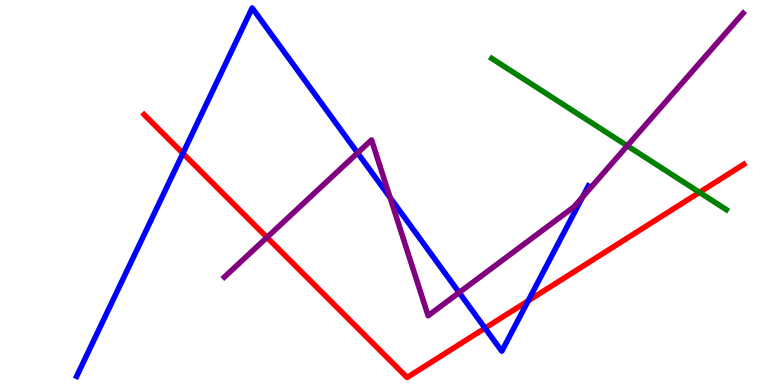[{'lines': ['blue', 'red'], 'intersections': [{'x': 2.36, 'y': 6.02}, {'x': 6.26, 'y': 1.48}, {'x': 6.82, 'y': 2.19}]}, {'lines': ['green', 'red'], 'intersections': [{'x': 9.03, 'y': 5.0}]}, {'lines': ['purple', 'red'], 'intersections': [{'x': 3.44, 'y': 3.83}]}, {'lines': ['blue', 'green'], 'intersections': []}, {'lines': ['blue', 'purple'], 'intersections': [{'x': 4.61, 'y': 6.03}, {'x': 5.03, 'y': 4.87}, {'x': 5.92, 'y': 2.4}, {'x': 7.52, 'y': 4.88}]}, {'lines': ['green', 'purple'], 'intersections': [{'x': 8.09, 'y': 6.21}]}]